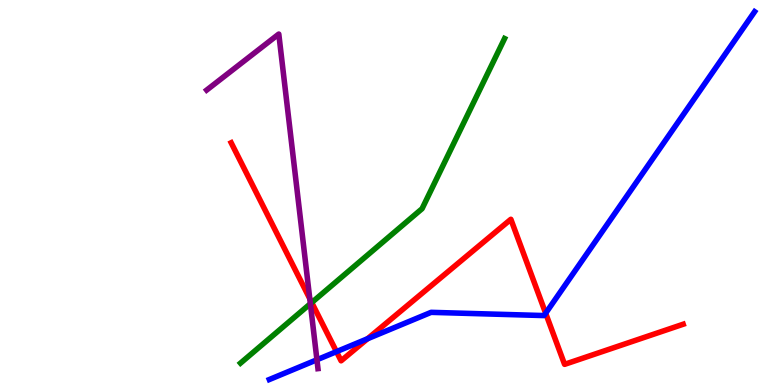[{'lines': ['blue', 'red'], 'intersections': [{'x': 4.34, 'y': 0.866}, {'x': 4.74, 'y': 1.2}, {'x': 7.04, 'y': 1.86}]}, {'lines': ['green', 'red'], 'intersections': [{'x': 4.02, 'y': 2.14}]}, {'lines': ['purple', 'red'], 'intersections': [{'x': 4.0, 'y': 2.24}]}, {'lines': ['blue', 'green'], 'intersections': []}, {'lines': ['blue', 'purple'], 'intersections': [{'x': 4.09, 'y': 0.656}]}, {'lines': ['green', 'purple'], 'intersections': [{'x': 4.0, 'y': 2.11}]}]